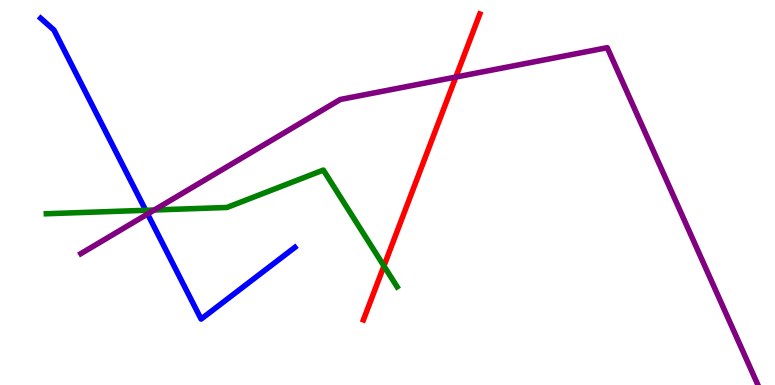[{'lines': ['blue', 'red'], 'intersections': []}, {'lines': ['green', 'red'], 'intersections': [{'x': 4.95, 'y': 3.09}]}, {'lines': ['purple', 'red'], 'intersections': [{'x': 5.88, 'y': 8.0}]}, {'lines': ['blue', 'green'], 'intersections': [{'x': 1.88, 'y': 4.54}]}, {'lines': ['blue', 'purple'], 'intersections': [{'x': 1.9, 'y': 4.44}]}, {'lines': ['green', 'purple'], 'intersections': [{'x': 1.99, 'y': 4.55}]}]